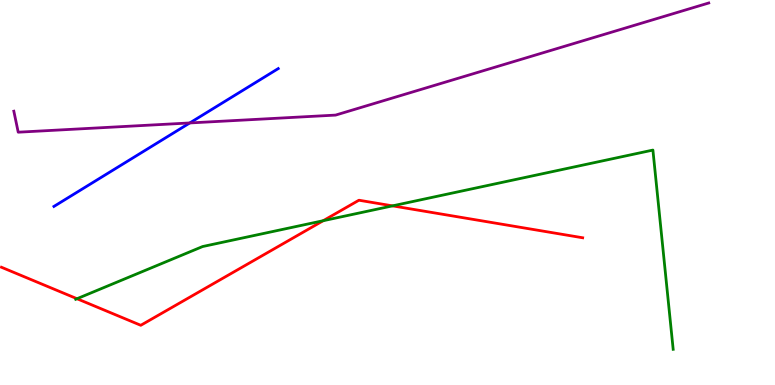[{'lines': ['blue', 'red'], 'intersections': []}, {'lines': ['green', 'red'], 'intersections': [{'x': 0.994, 'y': 2.24}, {'x': 4.17, 'y': 4.27}, {'x': 5.06, 'y': 4.65}]}, {'lines': ['purple', 'red'], 'intersections': []}, {'lines': ['blue', 'green'], 'intersections': []}, {'lines': ['blue', 'purple'], 'intersections': [{'x': 2.45, 'y': 6.81}]}, {'lines': ['green', 'purple'], 'intersections': []}]